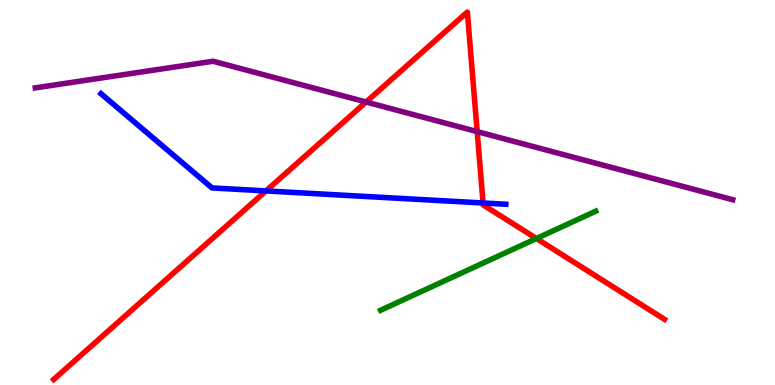[{'lines': ['blue', 'red'], 'intersections': [{'x': 3.43, 'y': 5.04}, {'x': 6.23, 'y': 4.73}]}, {'lines': ['green', 'red'], 'intersections': [{'x': 6.92, 'y': 3.8}]}, {'lines': ['purple', 'red'], 'intersections': [{'x': 4.72, 'y': 7.35}, {'x': 6.16, 'y': 6.58}]}, {'lines': ['blue', 'green'], 'intersections': []}, {'lines': ['blue', 'purple'], 'intersections': []}, {'lines': ['green', 'purple'], 'intersections': []}]